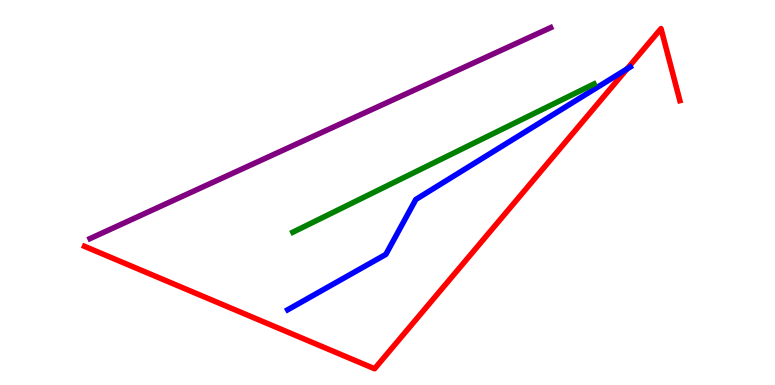[{'lines': ['blue', 'red'], 'intersections': [{'x': 8.09, 'y': 8.21}]}, {'lines': ['green', 'red'], 'intersections': []}, {'lines': ['purple', 'red'], 'intersections': []}, {'lines': ['blue', 'green'], 'intersections': []}, {'lines': ['blue', 'purple'], 'intersections': []}, {'lines': ['green', 'purple'], 'intersections': []}]